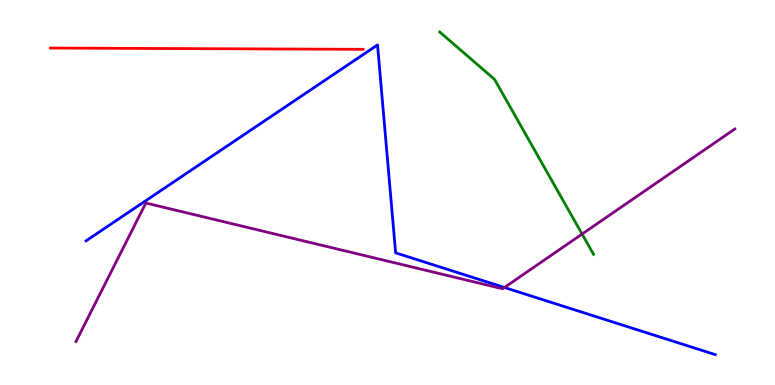[{'lines': ['blue', 'red'], 'intersections': []}, {'lines': ['green', 'red'], 'intersections': []}, {'lines': ['purple', 'red'], 'intersections': []}, {'lines': ['blue', 'green'], 'intersections': []}, {'lines': ['blue', 'purple'], 'intersections': [{'x': 6.51, 'y': 2.53}]}, {'lines': ['green', 'purple'], 'intersections': [{'x': 7.51, 'y': 3.92}]}]